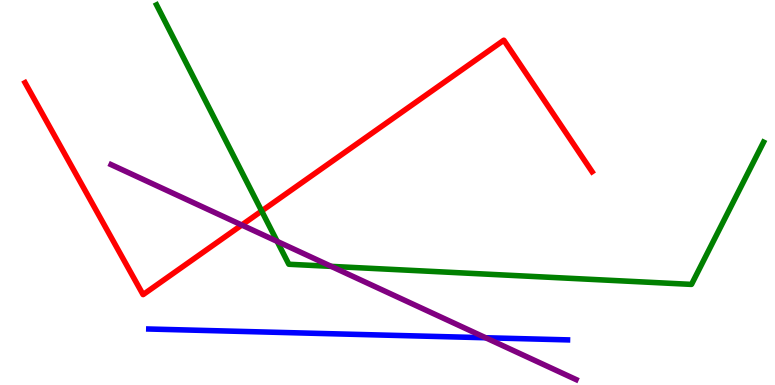[{'lines': ['blue', 'red'], 'intersections': []}, {'lines': ['green', 'red'], 'intersections': [{'x': 3.38, 'y': 4.52}]}, {'lines': ['purple', 'red'], 'intersections': [{'x': 3.12, 'y': 4.16}]}, {'lines': ['blue', 'green'], 'intersections': []}, {'lines': ['blue', 'purple'], 'intersections': [{'x': 6.27, 'y': 1.23}]}, {'lines': ['green', 'purple'], 'intersections': [{'x': 3.58, 'y': 3.73}, {'x': 4.27, 'y': 3.08}]}]